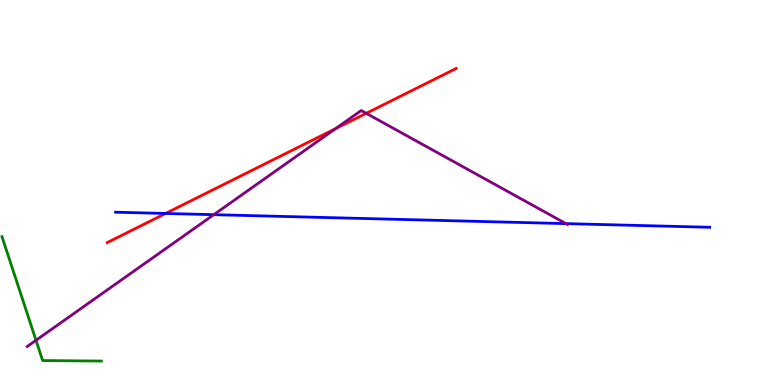[{'lines': ['blue', 'red'], 'intersections': [{'x': 2.14, 'y': 4.46}]}, {'lines': ['green', 'red'], 'intersections': []}, {'lines': ['purple', 'red'], 'intersections': [{'x': 4.33, 'y': 6.66}, {'x': 4.73, 'y': 7.06}]}, {'lines': ['blue', 'green'], 'intersections': []}, {'lines': ['blue', 'purple'], 'intersections': [{'x': 2.76, 'y': 4.42}, {'x': 7.3, 'y': 4.19}]}, {'lines': ['green', 'purple'], 'intersections': [{'x': 0.464, 'y': 1.16}]}]